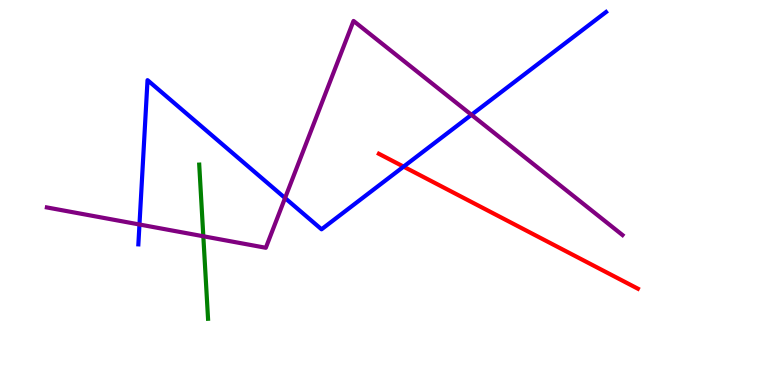[{'lines': ['blue', 'red'], 'intersections': [{'x': 5.21, 'y': 5.67}]}, {'lines': ['green', 'red'], 'intersections': []}, {'lines': ['purple', 'red'], 'intersections': []}, {'lines': ['blue', 'green'], 'intersections': []}, {'lines': ['blue', 'purple'], 'intersections': [{'x': 1.8, 'y': 4.17}, {'x': 3.68, 'y': 4.86}, {'x': 6.08, 'y': 7.02}]}, {'lines': ['green', 'purple'], 'intersections': [{'x': 2.62, 'y': 3.86}]}]